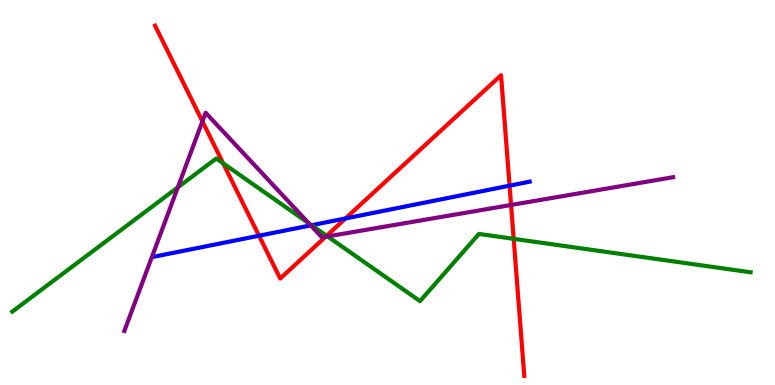[{'lines': ['blue', 'red'], 'intersections': [{'x': 3.34, 'y': 3.88}, {'x': 4.46, 'y': 4.33}, {'x': 6.58, 'y': 5.18}]}, {'lines': ['green', 'red'], 'intersections': [{'x': 2.88, 'y': 5.76}, {'x': 4.21, 'y': 3.88}, {'x': 6.63, 'y': 3.8}]}, {'lines': ['purple', 'red'], 'intersections': [{'x': 2.61, 'y': 6.85}, {'x': 4.2, 'y': 3.85}, {'x': 6.59, 'y': 4.68}]}, {'lines': ['blue', 'green'], 'intersections': [{'x': 4.02, 'y': 4.15}]}, {'lines': ['blue', 'purple'], 'intersections': [{'x': 4.01, 'y': 4.15}]}, {'lines': ['green', 'purple'], 'intersections': [{'x': 2.29, 'y': 5.13}, {'x': 3.99, 'y': 4.2}, {'x': 4.23, 'y': 3.86}]}]